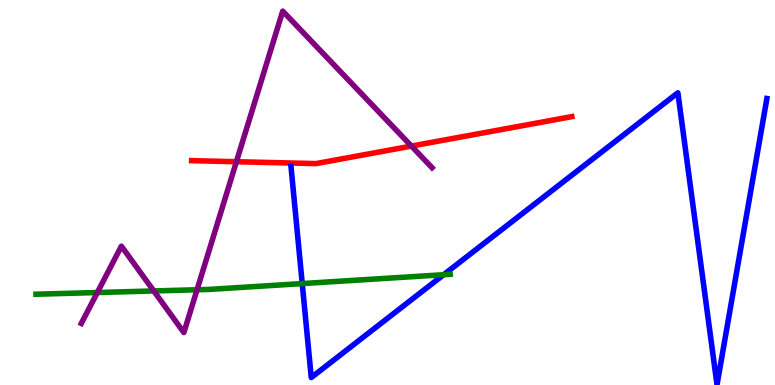[{'lines': ['blue', 'red'], 'intersections': []}, {'lines': ['green', 'red'], 'intersections': []}, {'lines': ['purple', 'red'], 'intersections': [{'x': 3.05, 'y': 5.8}, {'x': 5.31, 'y': 6.21}]}, {'lines': ['blue', 'green'], 'intersections': [{'x': 3.9, 'y': 2.63}, {'x': 5.72, 'y': 2.86}]}, {'lines': ['blue', 'purple'], 'intersections': []}, {'lines': ['green', 'purple'], 'intersections': [{'x': 1.26, 'y': 2.4}, {'x': 1.98, 'y': 2.44}, {'x': 2.54, 'y': 2.47}]}]